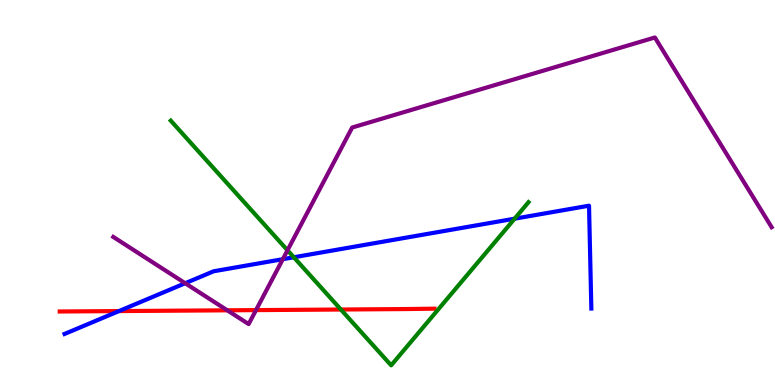[{'lines': ['blue', 'red'], 'intersections': [{'x': 1.54, 'y': 1.92}]}, {'lines': ['green', 'red'], 'intersections': [{'x': 4.4, 'y': 1.96}]}, {'lines': ['purple', 'red'], 'intersections': [{'x': 2.93, 'y': 1.94}, {'x': 3.3, 'y': 1.95}]}, {'lines': ['blue', 'green'], 'intersections': [{'x': 3.79, 'y': 3.32}, {'x': 6.64, 'y': 4.32}]}, {'lines': ['blue', 'purple'], 'intersections': [{'x': 2.39, 'y': 2.64}, {'x': 3.65, 'y': 3.27}]}, {'lines': ['green', 'purple'], 'intersections': [{'x': 3.71, 'y': 3.5}]}]